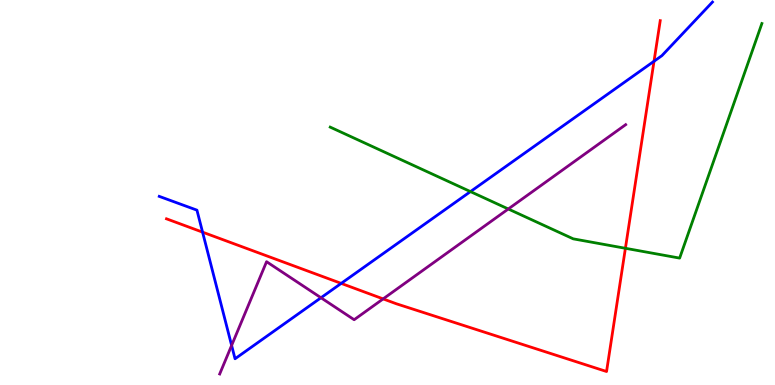[{'lines': ['blue', 'red'], 'intersections': [{'x': 2.61, 'y': 3.97}, {'x': 4.4, 'y': 2.64}, {'x': 8.44, 'y': 8.41}]}, {'lines': ['green', 'red'], 'intersections': [{'x': 8.07, 'y': 3.55}]}, {'lines': ['purple', 'red'], 'intersections': [{'x': 4.94, 'y': 2.24}]}, {'lines': ['blue', 'green'], 'intersections': [{'x': 6.07, 'y': 5.02}]}, {'lines': ['blue', 'purple'], 'intersections': [{'x': 2.99, 'y': 1.03}, {'x': 4.14, 'y': 2.27}]}, {'lines': ['green', 'purple'], 'intersections': [{'x': 6.56, 'y': 4.57}]}]